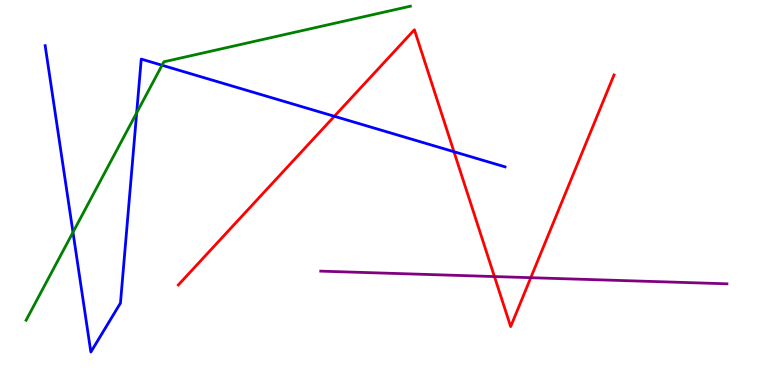[{'lines': ['blue', 'red'], 'intersections': [{'x': 4.31, 'y': 6.98}, {'x': 5.86, 'y': 6.06}]}, {'lines': ['green', 'red'], 'intersections': []}, {'lines': ['purple', 'red'], 'intersections': [{'x': 6.38, 'y': 2.82}, {'x': 6.85, 'y': 2.79}]}, {'lines': ['blue', 'green'], 'intersections': [{'x': 0.942, 'y': 3.97}, {'x': 1.76, 'y': 7.07}, {'x': 2.09, 'y': 8.31}]}, {'lines': ['blue', 'purple'], 'intersections': []}, {'lines': ['green', 'purple'], 'intersections': []}]